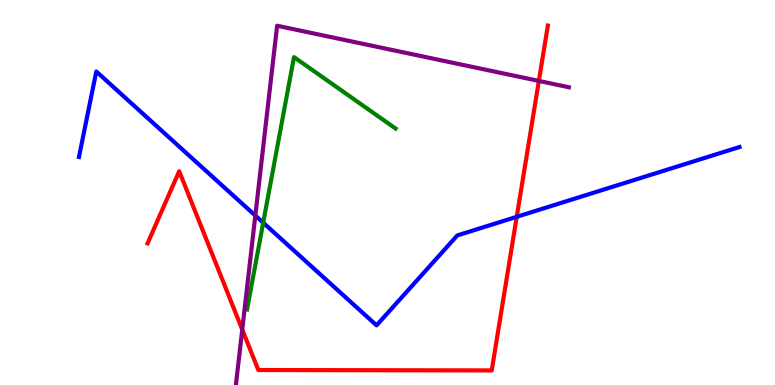[{'lines': ['blue', 'red'], 'intersections': [{'x': 6.67, 'y': 4.37}]}, {'lines': ['green', 'red'], 'intersections': []}, {'lines': ['purple', 'red'], 'intersections': [{'x': 3.13, 'y': 1.44}, {'x': 6.95, 'y': 7.9}]}, {'lines': ['blue', 'green'], 'intersections': [{'x': 3.4, 'y': 4.22}]}, {'lines': ['blue', 'purple'], 'intersections': [{'x': 3.29, 'y': 4.4}]}, {'lines': ['green', 'purple'], 'intersections': []}]